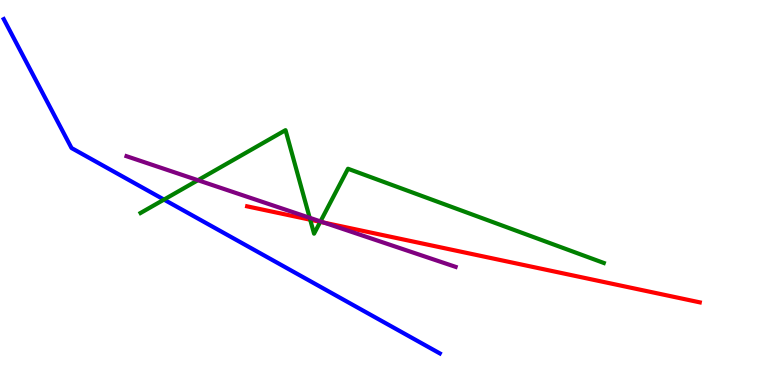[{'lines': ['blue', 'red'], 'intersections': []}, {'lines': ['green', 'red'], 'intersections': [{'x': 4.0, 'y': 4.29}, {'x': 4.13, 'y': 4.24}]}, {'lines': ['purple', 'red'], 'intersections': [{'x': 4.18, 'y': 4.22}]}, {'lines': ['blue', 'green'], 'intersections': [{'x': 2.12, 'y': 4.82}]}, {'lines': ['blue', 'purple'], 'intersections': []}, {'lines': ['green', 'purple'], 'intersections': [{'x': 2.55, 'y': 5.32}, {'x': 4.0, 'y': 4.34}, {'x': 4.14, 'y': 4.25}]}]